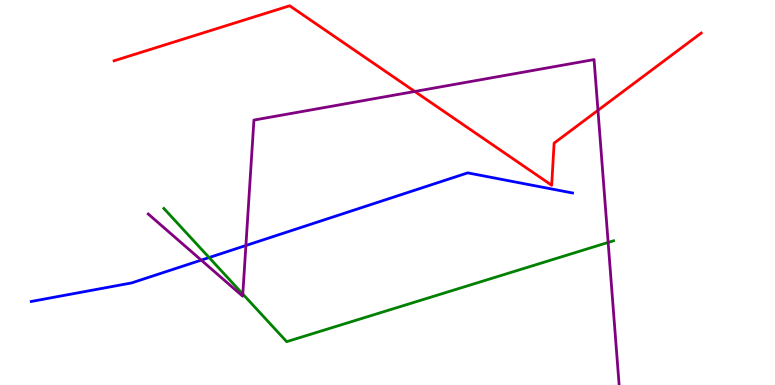[{'lines': ['blue', 'red'], 'intersections': []}, {'lines': ['green', 'red'], 'intersections': []}, {'lines': ['purple', 'red'], 'intersections': [{'x': 5.35, 'y': 7.62}, {'x': 7.72, 'y': 7.13}]}, {'lines': ['blue', 'green'], 'intersections': [{'x': 2.7, 'y': 3.31}]}, {'lines': ['blue', 'purple'], 'intersections': [{'x': 2.6, 'y': 3.24}, {'x': 3.17, 'y': 3.62}]}, {'lines': ['green', 'purple'], 'intersections': [{'x': 3.13, 'y': 2.36}, {'x': 7.85, 'y': 3.7}]}]